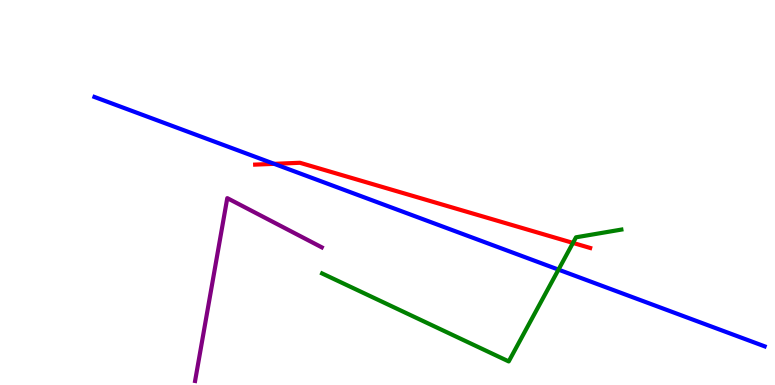[{'lines': ['blue', 'red'], 'intersections': [{'x': 3.54, 'y': 5.74}]}, {'lines': ['green', 'red'], 'intersections': [{'x': 7.39, 'y': 3.69}]}, {'lines': ['purple', 'red'], 'intersections': []}, {'lines': ['blue', 'green'], 'intersections': [{'x': 7.21, 'y': 3.0}]}, {'lines': ['blue', 'purple'], 'intersections': []}, {'lines': ['green', 'purple'], 'intersections': []}]